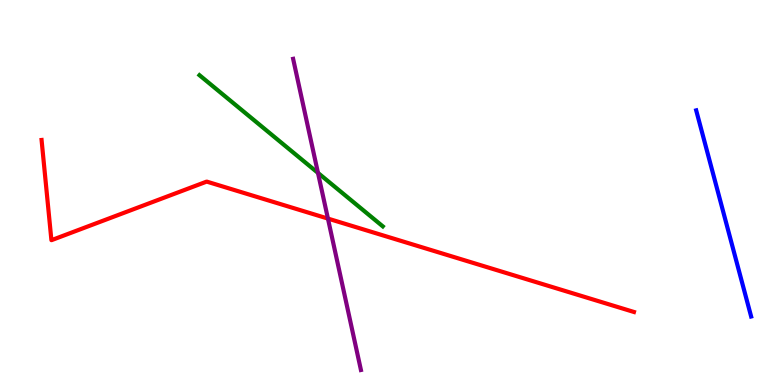[{'lines': ['blue', 'red'], 'intersections': []}, {'lines': ['green', 'red'], 'intersections': []}, {'lines': ['purple', 'red'], 'intersections': [{'x': 4.23, 'y': 4.32}]}, {'lines': ['blue', 'green'], 'intersections': []}, {'lines': ['blue', 'purple'], 'intersections': []}, {'lines': ['green', 'purple'], 'intersections': [{'x': 4.1, 'y': 5.51}]}]